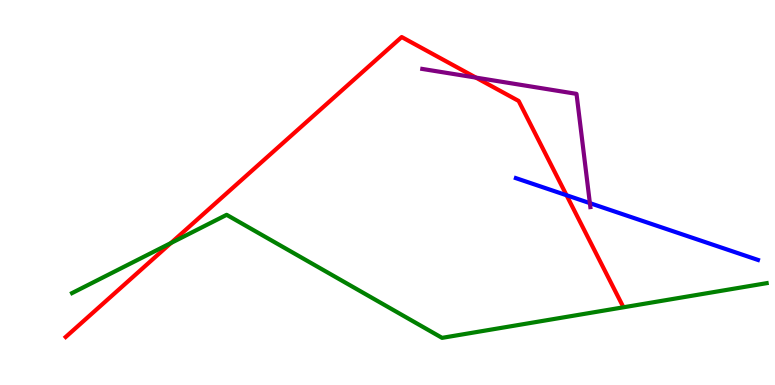[{'lines': ['blue', 'red'], 'intersections': [{'x': 7.31, 'y': 4.93}]}, {'lines': ['green', 'red'], 'intersections': [{'x': 2.21, 'y': 3.69}]}, {'lines': ['purple', 'red'], 'intersections': [{'x': 6.14, 'y': 7.98}]}, {'lines': ['blue', 'green'], 'intersections': []}, {'lines': ['blue', 'purple'], 'intersections': [{'x': 7.61, 'y': 4.72}]}, {'lines': ['green', 'purple'], 'intersections': []}]